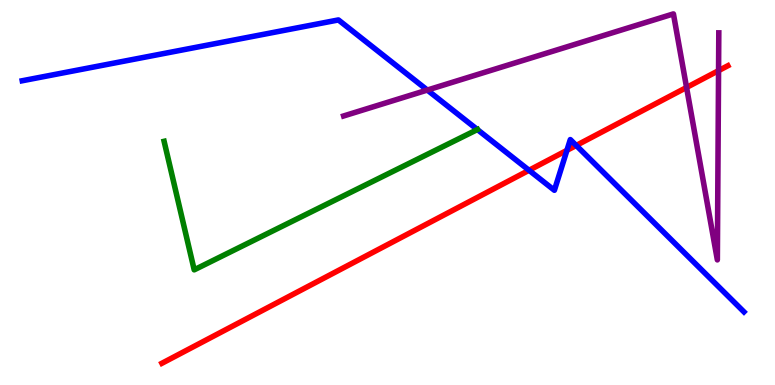[{'lines': ['blue', 'red'], 'intersections': [{'x': 6.83, 'y': 5.58}, {'x': 7.32, 'y': 6.09}, {'x': 7.44, 'y': 6.22}]}, {'lines': ['green', 'red'], 'intersections': []}, {'lines': ['purple', 'red'], 'intersections': [{'x': 8.86, 'y': 7.73}, {'x': 9.27, 'y': 8.17}]}, {'lines': ['blue', 'green'], 'intersections': [{'x': 6.16, 'y': 6.64}]}, {'lines': ['blue', 'purple'], 'intersections': [{'x': 5.51, 'y': 7.66}]}, {'lines': ['green', 'purple'], 'intersections': []}]